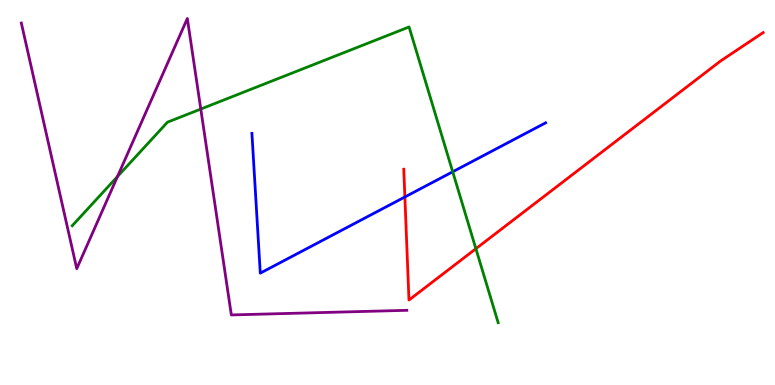[{'lines': ['blue', 'red'], 'intersections': [{'x': 5.22, 'y': 4.88}]}, {'lines': ['green', 'red'], 'intersections': [{'x': 6.14, 'y': 3.54}]}, {'lines': ['purple', 'red'], 'intersections': []}, {'lines': ['blue', 'green'], 'intersections': [{'x': 5.84, 'y': 5.54}]}, {'lines': ['blue', 'purple'], 'intersections': []}, {'lines': ['green', 'purple'], 'intersections': [{'x': 1.52, 'y': 5.41}, {'x': 2.59, 'y': 7.17}]}]